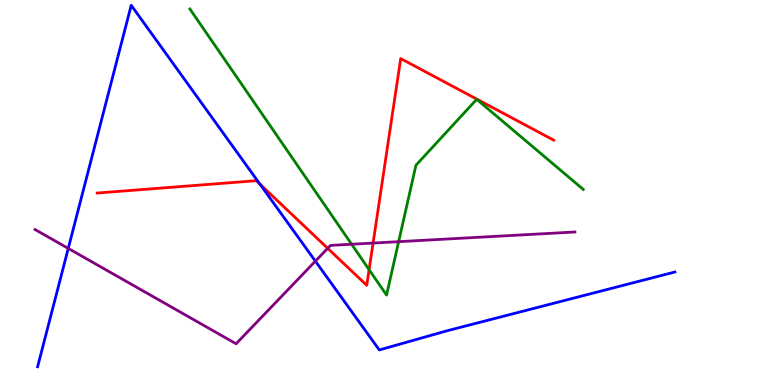[{'lines': ['blue', 'red'], 'intersections': [{'x': 3.35, 'y': 5.22}]}, {'lines': ['green', 'red'], 'intersections': [{'x': 4.76, 'y': 3.0}]}, {'lines': ['purple', 'red'], 'intersections': [{'x': 4.23, 'y': 3.55}, {'x': 4.81, 'y': 3.69}]}, {'lines': ['blue', 'green'], 'intersections': []}, {'lines': ['blue', 'purple'], 'intersections': [{'x': 0.881, 'y': 3.55}, {'x': 4.07, 'y': 3.22}]}, {'lines': ['green', 'purple'], 'intersections': [{'x': 4.54, 'y': 3.66}, {'x': 5.14, 'y': 3.72}]}]